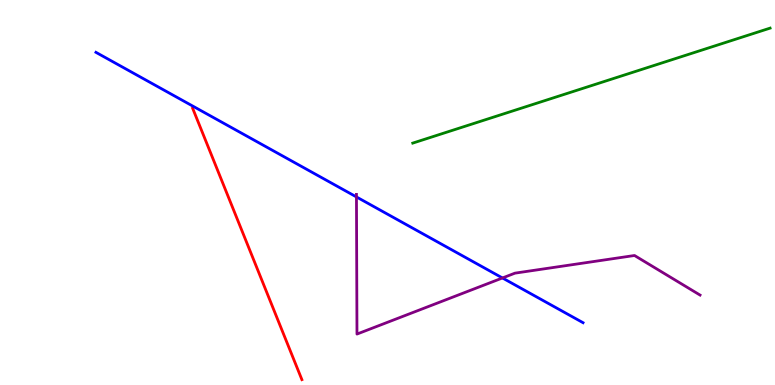[{'lines': ['blue', 'red'], 'intersections': []}, {'lines': ['green', 'red'], 'intersections': []}, {'lines': ['purple', 'red'], 'intersections': []}, {'lines': ['blue', 'green'], 'intersections': []}, {'lines': ['blue', 'purple'], 'intersections': [{'x': 4.6, 'y': 4.88}, {'x': 6.48, 'y': 2.78}]}, {'lines': ['green', 'purple'], 'intersections': []}]